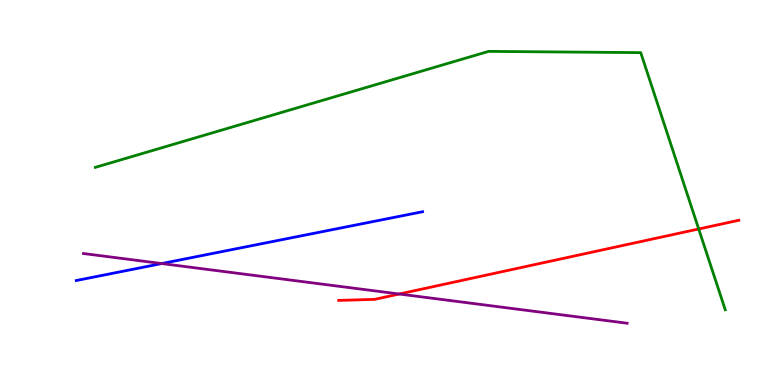[{'lines': ['blue', 'red'], 'intersections': []}, {'lines': ['green', 'red'], 'intersections': [{'x': 9.02, 'y': 4.05}]}, {'lines': ['purple', 'red'], 'intersections': [{'x': 5.15, 'y': 2.36}]}, {'lines': ['blue', 'green'], 'intersections': []}, {'lines': ['blue', 'purple'], 'intersections': [{'x': 2.09, 'y': 3.15}]}, {'lines': ['green', 'purple'], 'intersections': []}]